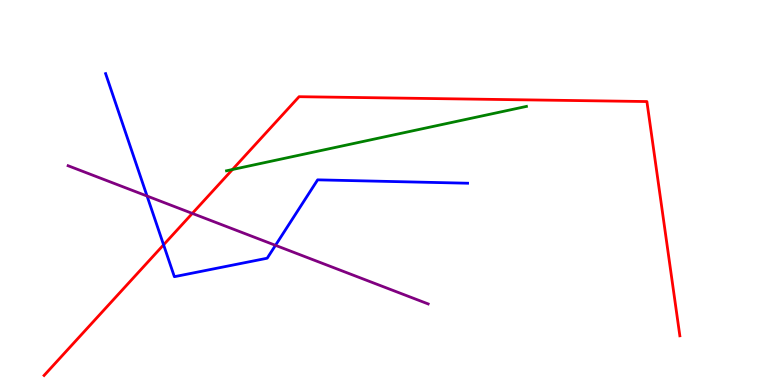[{'lines': ['blue', 'red'], 'intersections': [{'x': 2.11, 'y': 3.64}]}, {'lines': ['green', 'red'], 'intersections': [{'x': 3.0, 'y': 5.6}]}, {'lines': ['purple', 'red'], 'intersections': [{'x': 2.48, 'y': 4.46}]}, {'lines': ['blue', 'green'], 'intersections': []}, {'lines': ['blue', 'purple'], 'intersections': [{'x': 1.9, 'y': 4.91}, {'x': 3.55, 'y': 3.63}]}, {'lines': ['green', 'purple'], 'intersections': []}]